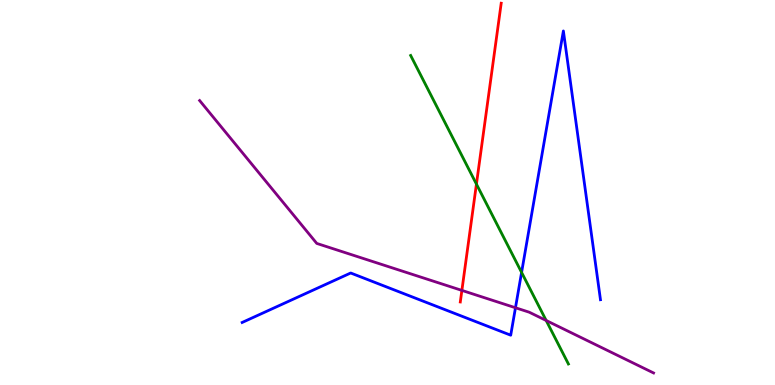[{'lines': ['blue', 'red'], 'intersections': []}, {'lines': ['green', 'red'], 'intersections': [{'x': 6.15, 'y': 5.22}]}, {'lines': ['purple', 'red'], 'intersections': [{'x': 5.96, 'y': 2.46}]}, {'lines': ['blue', 'green'], 'intersections': [{'x': 6.73, 'y': 2.92}]}, {'lines': ['blue', 'purple'], 'intersections': [{'x': 6.65, 'y': 2.01}]}, {'lines': ['green', 'purple'], 'intersections': [{'x': 7.05, 'y': 1.68}]}]